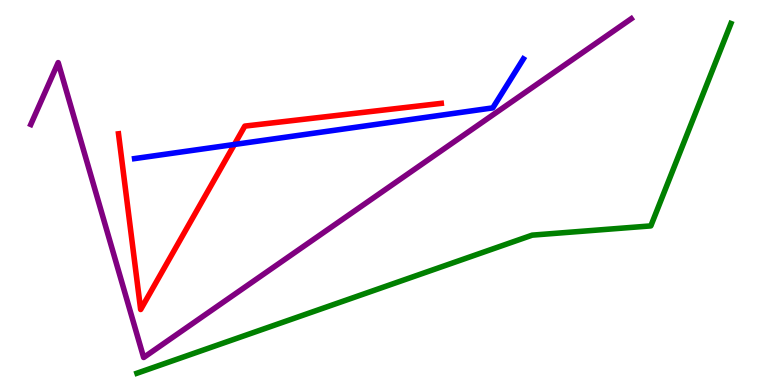[{'lines': ['blue', 'red'], 'intersections': [{'x': 3.02, 'y': 6.25}]}, {'lines': ['green', 'red'], 'intersections': []}, {'lines': ['purple', 'red'], 'intersections': []}, {'lines': ['blue', 'green'], 'intersections': []}, {'lines': ['blue', 'purple'], 'intersections': []}, {'lines': ['green', 'purple'], 'intersections': []}]